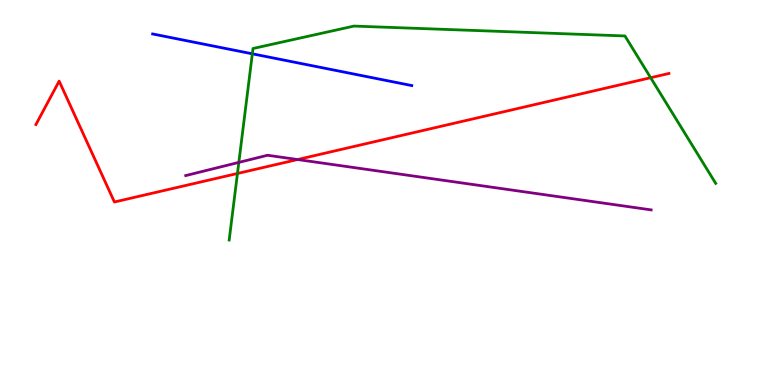[{'lines': ['blue', 'red'], 'intersections': []}, {'lines': ['green', 'red'], 'intersections': [{'x': 3.06, 'y': 5.49}, {'x': 8.4, 'y': 7.98}]}, {'lines': ['purple', 'red'], 'intersections': [{'x': 3.84, 'y': 5.86}]}, {'lines': ['blue', 'green'], 'intersections': [{'x': 3.26, 'y': 8.6}]}, {'lines': ['blue', 'purple'], 'intersections': []}, {'lines': ['green', 'purple'], 'intersections': [{'x': 3.08, 'y': 5.78}]}]